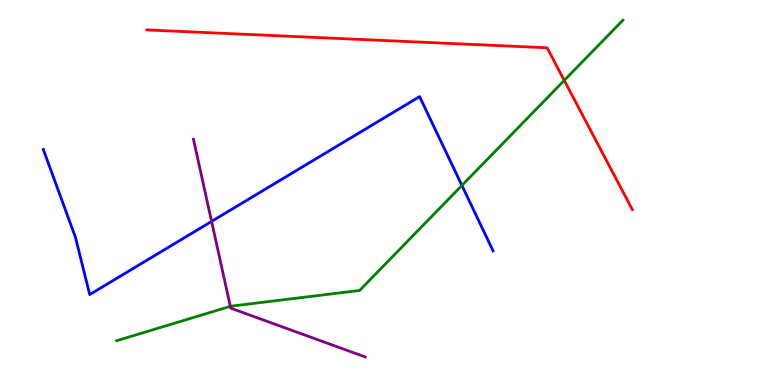[{'lines': ['blue', 'red'], 'intersections': []}, {'lines': ['green', 'red'], 'intersections': [{'x': 7.28, 'y': 7.91}]}, {'lines': ['purple', 'red'], 'intersections': []}, {'lines': ['blue', 'green'], 'intersections': [{'x': 5.96, 'y': 5.18}]}, {'lines': ['blue', 'purple'], 'intersections': [{'x': 2.73, 'y': 4.25}]}, {'lines': ['green', 'purple'], 'intersections': [{'x': 2.97, 'y': 2.04}]}]